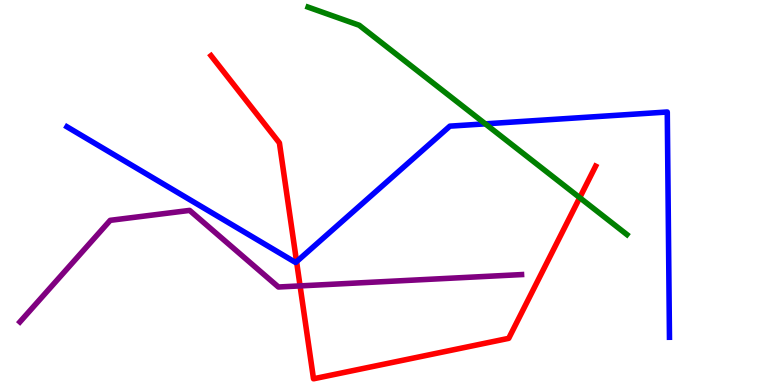[{'lines': ['blue', 'red'], 'intersections': [{'x': 3.83, 'y': 3.2}]}, {'lines': ['green', 'red'], 'intersections': [{'x': 7.48, 'y': 4.87}]}, {'lines': ['purple', 'red'], 'intersections': [{'x': 3.87, 'y': 2.57}]}, {'lines': ['blue', 'green'], 'intersections': [{'x': 6.26, 'y': 6.78}]}, {'lines': ['blue', 'purple'], 'intersections': []}, {'lines': ['green', 'purple'], 'intersections': []}]